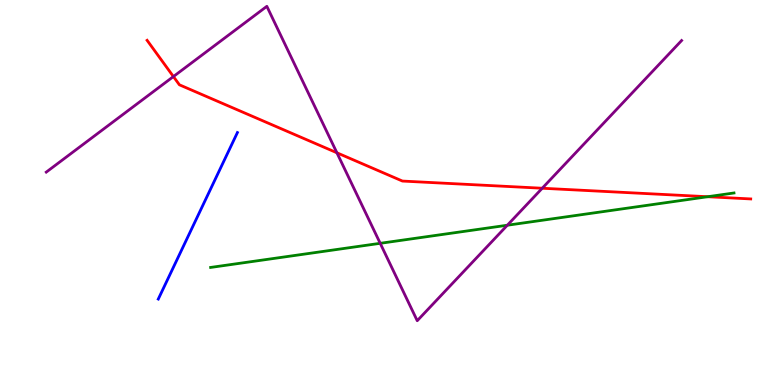[{'lines': ['blue', 'red'], 'intersections': []}, {'lines': ['green', 'red'], 'intersections': [{'x': 9.13, 'y': 4.89}]}, {'lines': ['purple', 'red'], 'intersections': [{'x': 2.24, 'y': 8.01}, {'x': 4.35, 'y': 6.03}, {'x': 7.0, 'y': 5.11}]}, {'lines': ['blue', 'green'], 'intersections': []}, {'lines': ['blue', 'purple'], 'intersections': []}, {'lines': ['green', 'purple'], 'intersections': [{'x': 4.91, 'y': 3.68}, {'x': 6.55, 'y': 4.15}]}]